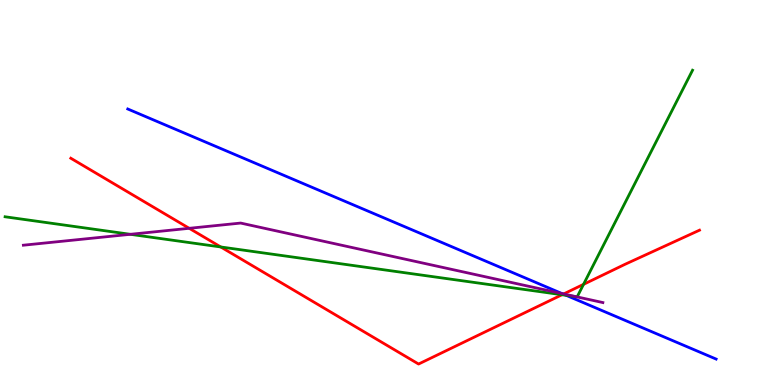[{'lines': ['blue', 'red'], 'intersections': [{'x': 7.27, 'y': 2.36}]}, {'lines': ['green', 'red'], 'intersections': [{'x': 2.85, 'y': 3.59}, {'x': 7.25, 'y': 2.34}, {'x': 7.53, 'y': 2.61}]}, {'lines': ['purple', 'red'], 'intersections': [{'x': 2.44, 'y': 4.07}, {'x': 7.27, 'y': 2.36}]}, {'lines': ['blue', 'green'], 'intersections': [{'x': 7.3, 'y': 2.33}]}, {'lines': ['blue', 'purple'], 'intersections': [{'x': 7.25, 'y': 2.37}]}, {'lines': ['green', 'purple'], 'intersections': [{'x': 1.68, 'y': 3.91}, {'x': 7.44, 'y': 2.29}]}]